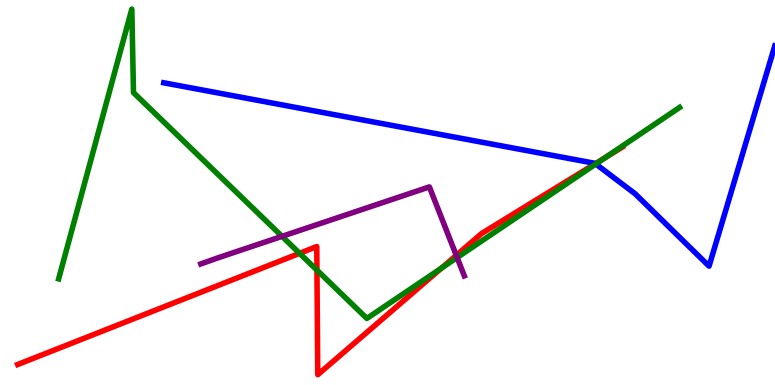[{'lines': ['blue', 'red'], 'intersections': [{'x': 7.68, 'y': 5.75}]}, {'lines': ['green', 'red'], 'intersections': [{'x': 3.87, 'y': 3.42}, {'x': 4.09, 'y': 2.98}, {'x': 5.7, 'y': 3.04}, {'x': 7.81, 'y': 5.91}]}, {'lines': ['purple', 'red'], 'intersections': [{'x': 5.89, 'y': 3.37}]}, {'lines': ['blue', 'green'], 'intersections': [{'x': 7.69, 'y': 5.74}]}, {'lines': ['blue', 'purple'], 'intersections': []}, {'lines': ['green', 'purple'], 'intersections': [{'x': 3.64, 'y': 3.86}, {'x': 5.9, 'y': 3.31}]}]